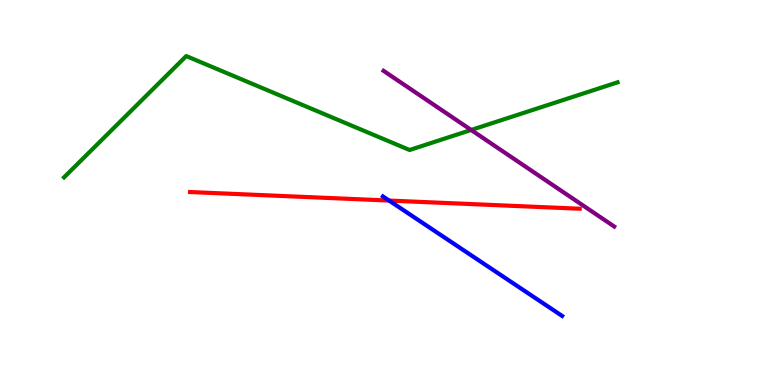[{'lines': ['blue', 'red'], 'intersections': [{'x': 5.02, 'y': 4.79}]}, {'lines': ['green', 'red'], 'intersections': []}, {'lines': ['purple', 'red'], 'intersections': []}, {'lines': ['blue', 'green'], 'intersections': []}, {'lines': ['blue', 'purple'], 'intersections': []}, {'lines': ['green', 'purple'], 'intersections': [{'x': 6.08, 'y': 6.62}]}]